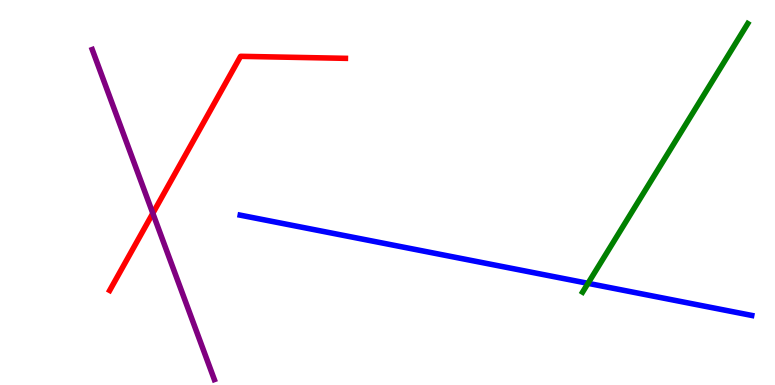[{'lines': ['blue', 'red'], 'intersections': []}, {'lines': ['green', 'red'], 'intersections': []}, {'lines': ['purple', 'red'], 'intersections': [{'x': 1.97, 'y': 4.46}]}, {'lines': ['blue', 'green'], 'intersections': [{'x': 7.59, 'y': 2.64}]}, {'lines': ['blue', 'purple'], 'intersections': []}, {'lines': ['green', 'purple'], 'intersections': []}]